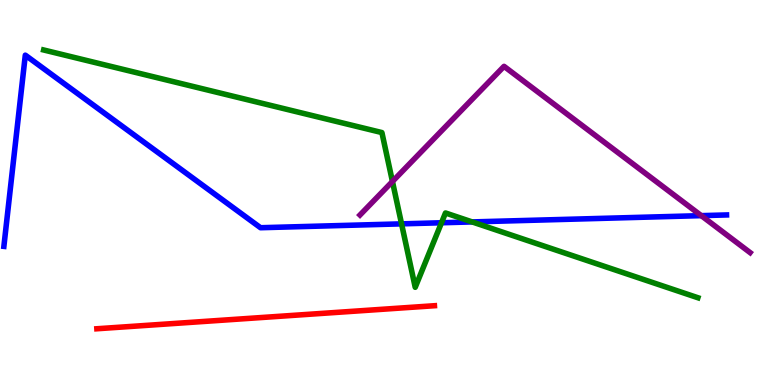[{'lines': ['blue', 'red'], 'intersections': []}, {'lines': ['green', 'red'], 'intersections': []}, {'lines': ['purple', 'red'], 'intersections': []}, {'lines': ['blue', 'green'], 'intersections': [{'x': 5.18, 'y': 4.19}, {'x': 5.7, 'y': 4.21}, {'x': 6.09, 'y': 4.24}]}, {'lines': ['blue', 'purple'], 'intersections': [{'x': 9.05, 'y': 4.4}]}, {'lines': ['green', 'purple'], 'intersections': [{'x': 5.06, 'y': 5.29}]}]